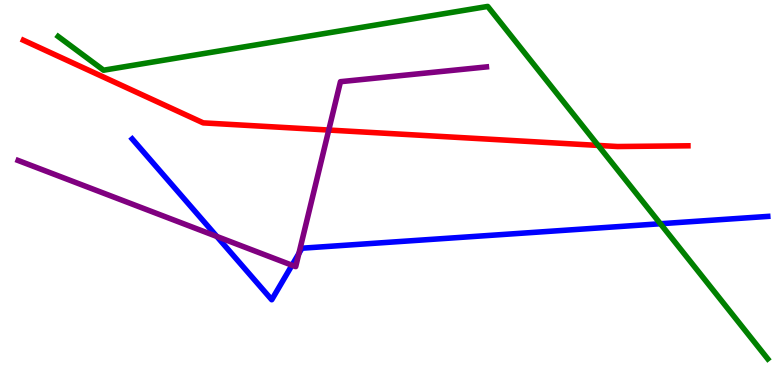[{'lines': ['blue', 'red'], 'intersections': []}, {'lines': ['green', 'red'], 'intersections': [{'x': 7.72, 'y': 6.22}]}, {'lines': ['purple', 'red'], 'intersections': [{'x': 4.24, 'y': 6.62}]}, {'lines': ['blue', 'green'], 'intersections': [{'x': 8.52, 'y': 4.19}]}, {'lines': ['blue', 'purple'], 'intersections': [{'x': 2.8, 'y': 3.86}, {'x': 3.77, 'y': 3.11}, {'x': 3.86, 'y': 3.42}]}, {'lines': ['green', 'purple'], 'intersections': []}]